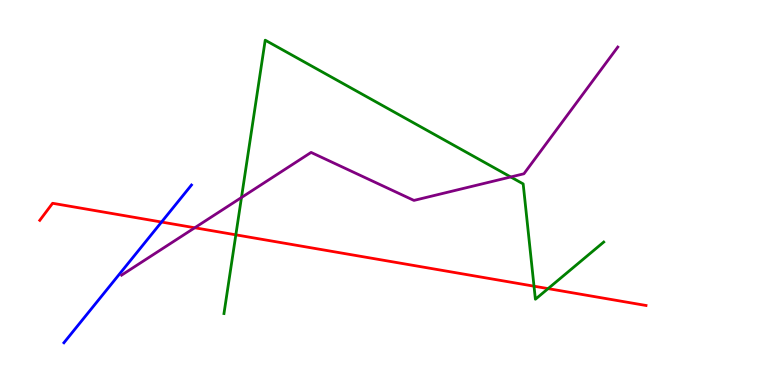[{'lines': ['blue', 'red'], 'intersections': [{'x': 2.08, 'y': 4.23}]}, {'lines': ['green', 'red'], 'intersections': [{'x': 3.04, 'y': 3.9}, {'x': 6.89, 'y': 2.57}, {'x': 7.07, 'y': 2.5}]}, {'lines': ['purple', 'red'], 'intersections': [{'x': 2.51, 'y': 4.08}]}, {'lines': ['blue', 'green'], 'intersections': []}, {'lines': ['blue', 'purple'], 'intersections': []}, {'lines': ['green', 'purple'], 'intersections': [{'x': 3.12, 'y': 4.87}, {'x': 6.59, 'y': 5.4}]}]